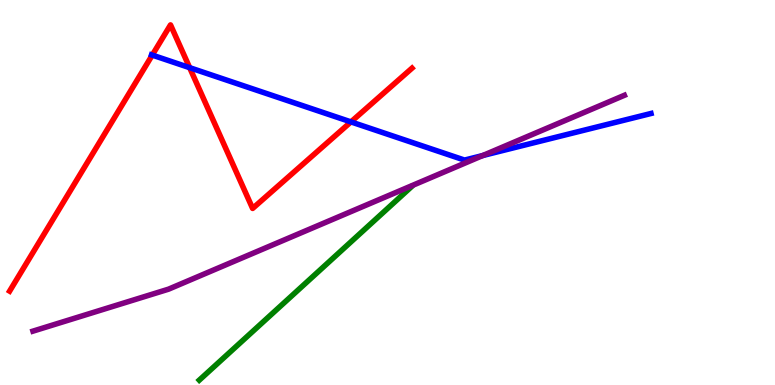[{'lines': ['blue', 'red'], 'intersections': [{'x': 1.96, 'y': 8.57}, {'x': 2.45, 'y': 8.24}, {'x': 4.53, 'y': 6.83}]}, {'lines': ['green', 'red'], 'intersections': []}, {'lines': ['purple', 'red'], 'intersections': []}, {'lines': ['blue', 'green'], 'intersections': []}, {'lines': ['blue', 'purple'], 'intersections': [{'x': 6.23, 'y': 5.96}]}, {'lines': ['green', 'purple'], 'intersections': []}]